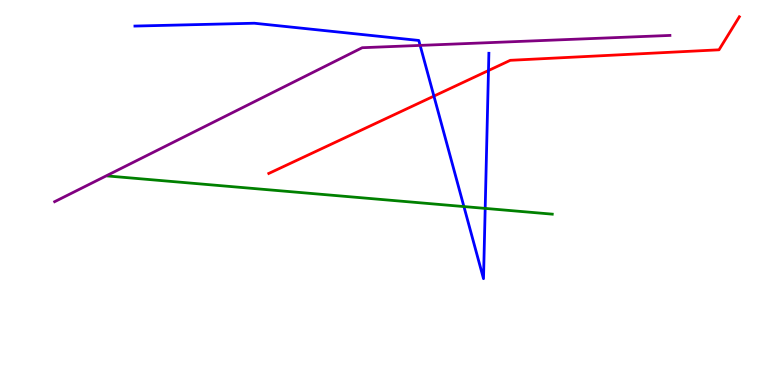[{'lines': ['blue', 'red'], 'intersections': [{'x': 5.6, 'y': 7.5}, {'x': 6.3, 'y': 8.17}]}, {'lines': ['green', 'red'], 'intersections': []}, {'lines': ['purple', 'red'], 'intersections': []}, {'lines': ['blue', 'green'], 'intersections': [{'x': 5.99, 'y': 4.63}, {'x': 6.26, 'y': 4.59}]}, {'lines': ['blue', 'purple'], 'intersections': [{'x': 5.42, 'y': 8.82}]}, {'lines': ['green', 'purple'], 'intersections': []}]